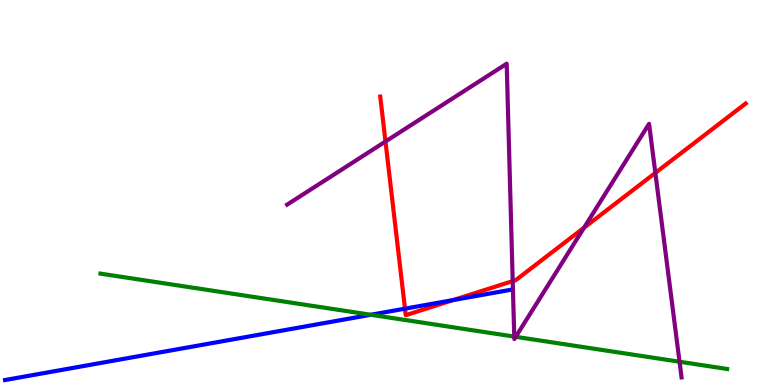[{'lines': ['blue', 'red'], 'intersections': [{'x': 5.23, 'y': 1.98}, {'x': 5.85, 'y': 2.21}]}, {'lines': ['green', 'red'], 'intersections': []}, {'lines': ['purple', 'red'], 'intersections': [{'x': 4.97, 'y': 6.32}, {'x': 6.62, 'y': 2.7}, {'x': 7.54, 'y': 4.09}, {'x': 8.46, 'y': 5.51}]}, {'lines': ['blue', 'green'], 'intersections': [{'x': 4.78, 'y': 1.82}]}, {'lines': ['blue', 'purple'], 'intersections': []}, {'lines': ['green', 'purple'], 'intersections': [{'x': 6.64, 'y': 1.26}, {'x': 6.65, 'y': 1.25}, {'x': 8.77, 'y': 0.604}]}]